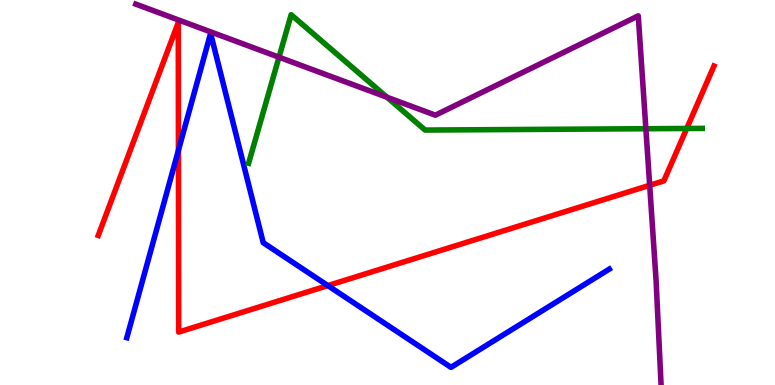[{'lines': ['blue', 'red'], 'intersections': [{'x': 2.3, 'y': 6.1}, {'x': 4.23, 'y': 2.58}]}, {'lines': ['green', 'red'], 'intersections': [{'x': 8.86, 'y': 6.66}]}, {'lines': ['purple', 'red'], 'intersections': [{'x': 8.38, 'y': 5.19}]}, {'lines': ['blue', 'green'], 'intersections': []}, {'lines': ['blue', 'purple'], 'intersections': []}, {'lines': ['green', 'purple'], 'intersections': [{'x': 3.6, 'y': 8.51}, {'x': 4.99, 'y': 7.47}, {'x': 8.33, 'y': 6.66}]}]